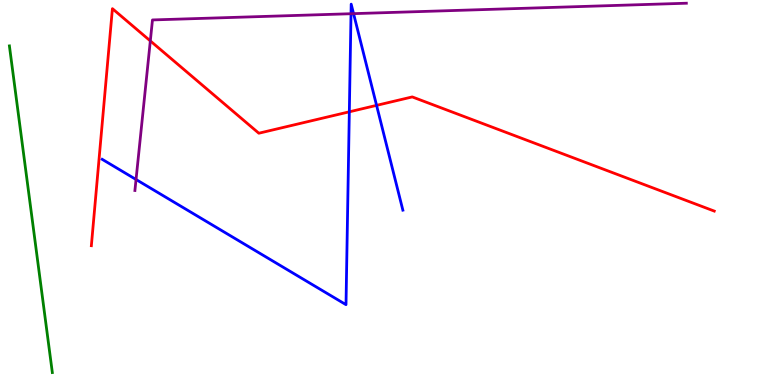[{'lines': ['blue', 'red'], 'intersections': [{'x': 4.51, 'y': 7.1}, {'x': 4.86, 'y': 7.26}]}, {'lines': ['green', 'red'], 'intersections': []}, {'lines': ['purple', 'red'], 'intersections': [{'x': 1.94, 'y': 8.94}]}, {'lines': ['blue', 'green'], 'intersections': []}, {'lines': ['blue', 'purple'], 'intersections': [{'x': 1.76, 'y': 5.34}, {'x': 4.53, 'y': 9.64}, {'x': 4.56, 'y': 9.65}]}, {'lines': ['green', 'purple'], 'intersections': []}]